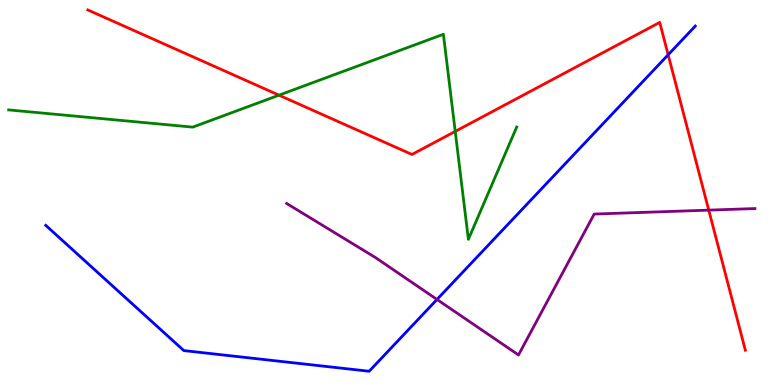[{'lines': ['blue', 'red'], 'intersections': [{'x': 8.62, 'y': 8.58}]}, {'lines': ['green', 'red'], 'intersections': [{'x': 3.6, 'y': 7.53}, {'x': 5.87, 'y': 6.59}]}, {'lines': ['purple', 'red'], 'intersections': [{'x': 9.15, 'y': 4.54}]}, {'lines': ['blue', 'green'], 'intersections': []}, {'lines': ['blue', 'purple'], 'intersections': [{'x': 5.64, 'y': 2.22}]}, {'lines': ['green', 'purple'], 'intersections': []}]